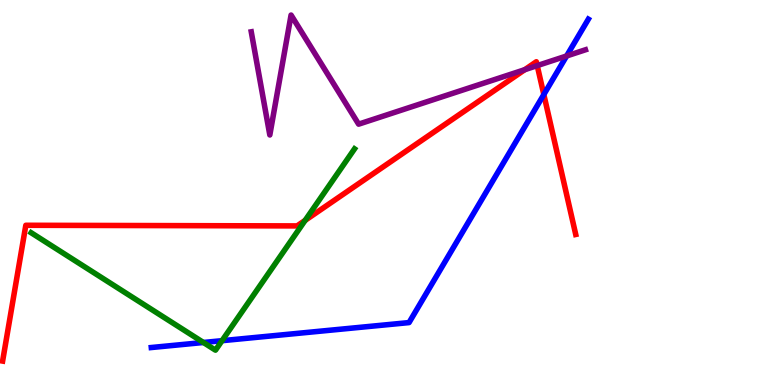[{'lines': ['blue', 'red'], 'intersections': [{'x': 7.02, 'y': 7.54}]}, {'lines': ['green', 'red'], 'intersections': [{'x': 3.94, 'y': 4.28}]}, {'lines': ['purple', 'red'], 'intersections': [{'x': 6.77, 'y': 8.19}, {'x': 6.93, 'y': 8.3}]}, {'lines': ['blue', 'green'], 'intersections': [{'x': 2.62, 'y': 1.1}, {'x': 2.86, 'y': 1.15}]}, {'lines': ['blue', 'purple'], 'intersections': [{'x': 7.31, 'y': 8.55}]}, {'lines': ['green', 'purple'], 'intersections': []}]